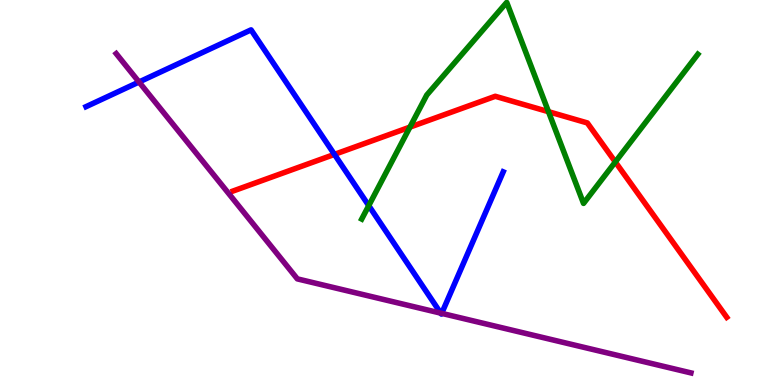[{'lines': ['blue', 'red'], 'intersections': [{'x': 4.32, 'y': 5.99}]}, {'lines': ['green', 'red'], 'intersections': [{'x': 5.29, 'y': 6.7}, {'x': 7.08, 'y': 7.1}, {'x': 7.94, 'y': 5.79}]}, {'lines': ['purple', 'red'], 'intersections': []}, {'lines': ['blue', 'green'], 'intersections': [{'x': 4.76, 'y': 4.66}]}, {'lines': ['blue', 'purple'], 'intersections': [{'x': 1.79, 'y': 7.87}, {'x': 5.69, 'y': 1.87}, {'x': 5.7, 'y': 1.86}]}, {'lines': ['green', 'purple'], 'intersections': []}]